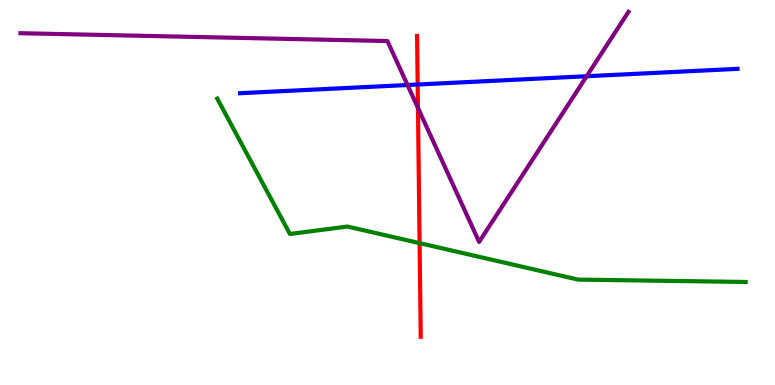[{'lines': ['blue', 'red'], 'intersections': [{'x': 5.39, 'y': 7.8}]}, {'lines': ['green', 'red'], 'intersections': [{'x': 5.41, 'y': 3.68}]}, {'lines': ['purple', 'red'], 'intersections': [{'x': 5.39, 'y': 7.2}]}, {'lines': ['blue', 'green'], 'intersections': []}, {'lines': ['blue', 'purple'], 'intersections': [{'x': 5.26, 'y': 7.79}, {'x': 7.57, 'y': 8.02}]}, {'lines': ['green', 'purple'], 'intersections': []}]